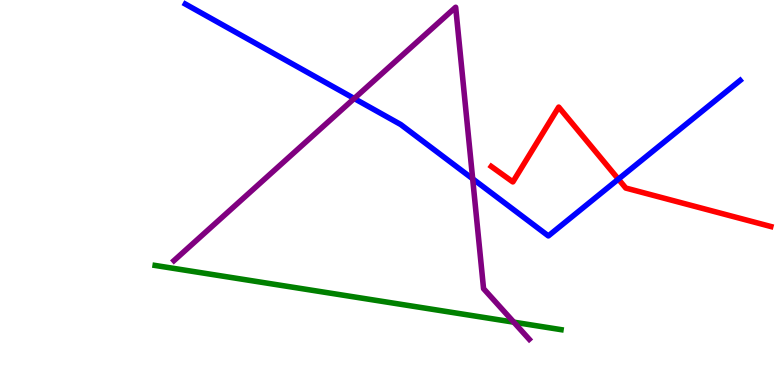[{'lines': ['blue', 'red'], 'intersections': [{'x': 7.98, 'y': 5.35}]}, {'lines': ['green', 'red'], 'intersections': []}, {'lines': ['purple', 'red'], 'intersections': []}, {'lines': ['blue', 'green'], 'intersections': []}, {'lines': ['blue', 'purple'], 'intersections': [{'x': 4.57, 'y': 7.44}, {'x': 6.1, 'y': 5.36}]}, {'lines': ['green', 'purple'], 'intersections': [{'x': 6.63, 'y': 1.63}]}]